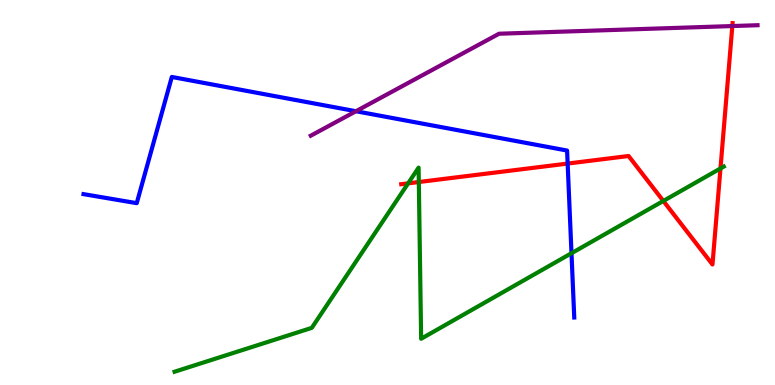[{'lines': ['blue', 'red'], 'intersections': [{'x': 7.32, 'y': 5.75}]}, {'lines': ['green', 'red'], 'intersections': [{'x': 5.27, 'y': 5.24}, {'x': 5.4, 'y': 5.27}, {'x': 8.56, 'y': 4.78}, {'x': 9.3, 'y': 5.62}]}, {'lines': ['purple', 'red'], 'intersections': [{'x': 9.45, 'y': 9.32}]}, {'lines': ['blue', 'green'], 'intersections': [{'x': 7.37, 'y': 3.42}]}, {'lines': ['blue', 'purple'], 'intersections': [{'x': 4.59, 'y': 7.11}]}, {'lines': ['green', 'purple'], 'intersections': []}]